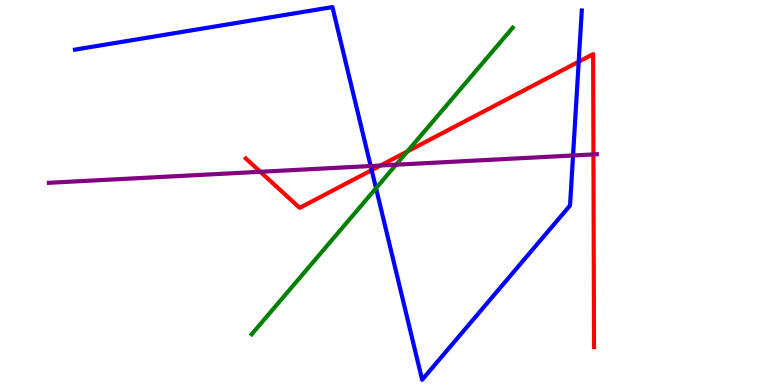[{'lines': ['blue', 'red'], 'intersections': [{'x': 4.8, 'y': 5.58}, {'x': 7.47, 'y': 8.4}]}, {'lines': ['green', 'red'], 'intersections': [{'x': 5.26, 'y': 6.07}]}, {'lines': ['purple', 'red'], 'intersections': [{'x': 3.36, 'y': 5.54}, {'x': 4.91, 'y': 5.7}, {'x': 7.66, 'y': 5.99}]}, {'lines': ['blue', 'green'], 'intersections': [{'x': 4.85, 'y': 5.11}]}, {'lines': ['blue', 'purple'], 'intersections': [{'x': 4.78, 'y': 5.69}, {'x': 7.39, 'y': 5.96}]}, {'lines': ['green', 'purple'], 'intersections': [{'x': 5.11, 'y': 5.72}]}]